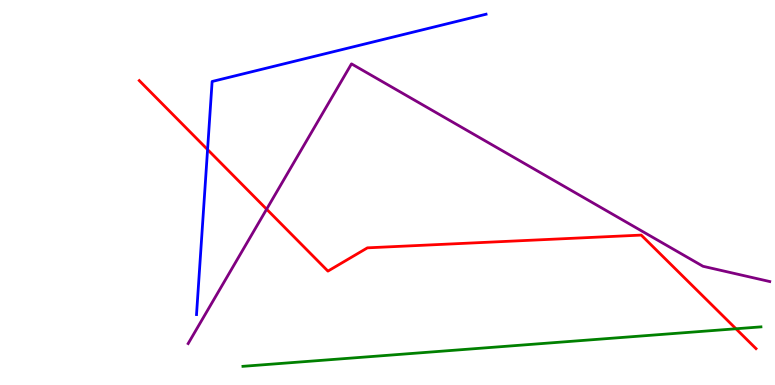[{'lines': ['blue', 'red'], 'intersections': [{'x': 2.68, 'y': 6.12}]}, {'lines': ['green', 'red'], 'intersections': [{'x': 9.5, 'y': 1.46}]}, {'lines': ['purple', 'red'], 'intersections': [{'x': 3.44, 'y': 4.57}]}, {'lines': ['blue', 'green'], 'intersections': []}, {'lines': ['blue', 'purple'], 'intersections': []}, {'lines': ['green', 'purple'], 'intersections': []}]